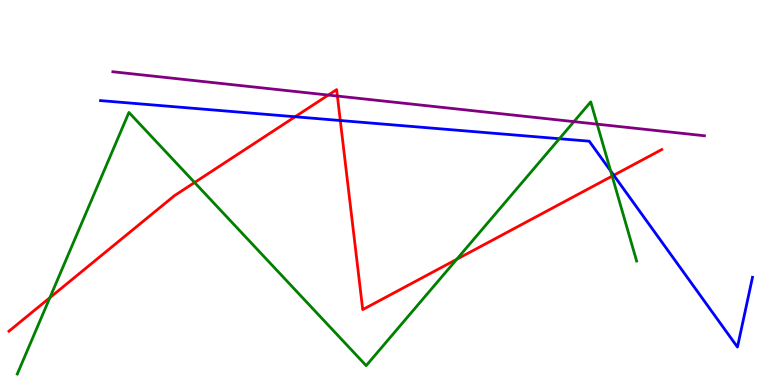[{'lines': ['blue', 'red'], 'intersections': [{'x': 3.81, 'y': 6.97}, {'x': 4.39, 'y': 6.87}, {'x': 7.92, 'y': 5.45}]}, {'lines': ['green', 'red'], 'intersections': [{'x': 0.643, 'y': 2.27}, {'x': 2.51, 'y': 5.26}, {'x': 5.89, 'y': 3.26}, {'x': 7.9, 'y': 5.43}]}, {'lines': ['purple', 'red'], 'intersections': [{'x': 4.24, 'y': 7.53}, {'x': 4.35, 'y': 7.51}]}, {'lines': ['blue', 'green'], 'intersections': [{'x': 7.22, 'y': 6.4}, {'x': 7.88, 'y': 5.56}]}, {'lines': ['blue', 'purple'], 'intersections': []}, {'lines': ['green', 'purple'], 'intersections': [{'x': 7.41, 'y': 6.84}, {'x': 7.71, 'y': 6.78}]}]